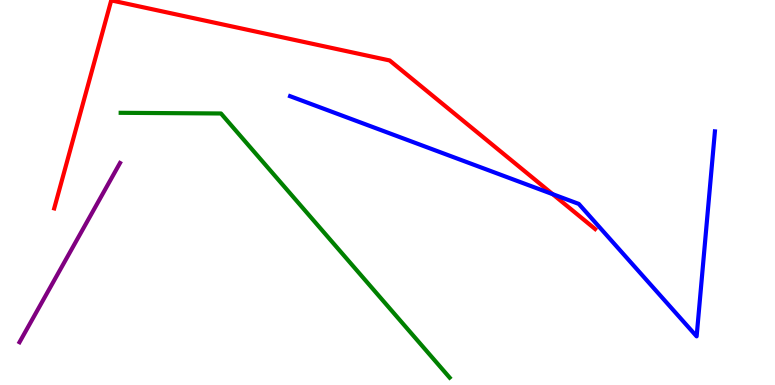[{'lines': ['blue', 'red'], 'intersections': [{'x': 7.13, 'y': 4.96}]}, {'lines': ['green', 'red'], 'intersections': []}, {'lines': ['purple', 'red'], 'intersections': []}, {'lines': ['blue', 'green'], 'intersections': []}, {'lines': ['blue', 'purple'], 'intersections': []}, {'lines': ['green', 'purple'], 'intersections': []}]